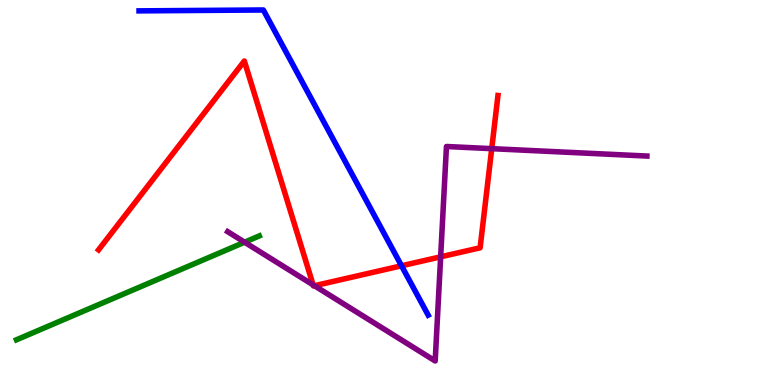[{'lines': ['blue', 'red'], 'intersections': [{'x': 5.18, 'y': 3.1}]}, {'lines': ['green', 'red'], 'intersections': []}, {'lines': ['purple', 'red'], 'intersections': [{'x': 4.04, 'y': 2.6}, {'x': 4.06, 'y': 2.58}, {'x': 5.69, 'y': 3.33}, {'x': 6.34, 'y': 6.14}]}, {'lines': ['blue', 'green'], 'intersections': []}, {'lines': ['blue', 'purple'], 'intersections': []}, {'lines': ['green', 'purple'], 'intersections': [{'x': 3.16, 'y': 3.71}]}]